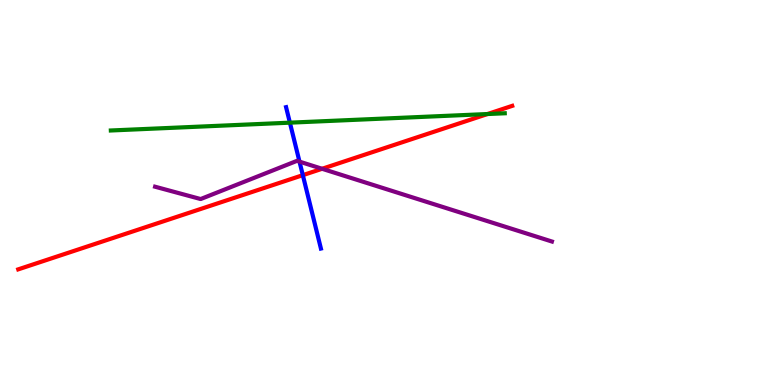[{'lines': ['blue', 'red'], 'intersections': [{'x': 3.91, 'y': 5.45}]}, {'lines': ['green', 'red'], 'intersections': [{'x': 6.29, 'y': 7.04}]}, {'lines': ['purple', 'red'], 'intersections': [{'x': 4.16, 'y': 5.62}]}, {'lines': ['blue', 'green'], 'intersections': [{'x': 3.74, 'y': 6.81}]}, {'lines': ['blue', 'purple'], 'intersections': [{'x': 3.86, 'y': 5.8}]}, {'lines': ['green', 'purple'], 'intersections': []}]